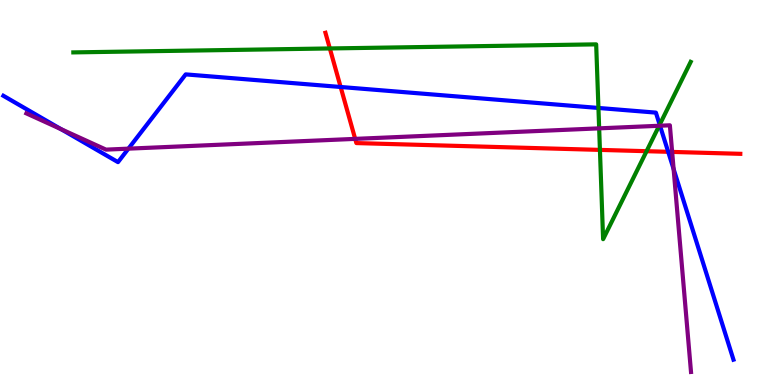[{'lines': ['blue', 'red'], 'intersections': [{'x': 4.4, 'y': 7.74}, {'x': 8.62, 'y': 6.06}]}, {'lines': ['green', 'red'], 'intersections': [{'x': 4.26, 'y': 8.74}, {'x': 7.74, 'y': 6.11}, {'x': 8.34, 'y': 6.07}]}, {'lines': ['purple', 'red'], 'intersections': [{'x': 4.58, 'y': 6.39}, {'x': 8.67, 'y': 6.05}]}, {'lines': ['blue', 'green'], 'intersections': [{'x': 7.72, 'y': 7.2}, {'x': 8.51, 'y': 6.76}]}, {'lines': ['blue', 'purple'], 'intersections': [{'x': 0.788, 'y': 6.64}, {'x': 1.66, 'y': 6.14}, {'x': 8.52, 'y': 6.73}, {'x': 8.69, 'y': 5.61}]}, {'lines': ['green', 'purple'], 'intersections': [{'x': 7.73, 'y': 6.67}, {'x': 8.5, 'y': 6.73}]}]